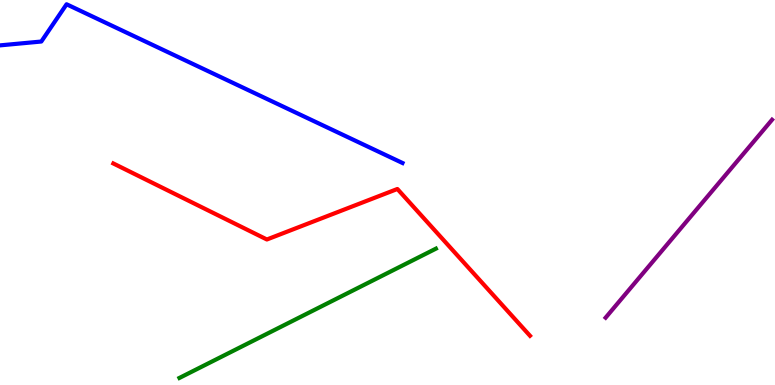[{'lines': ['blue', 'red'], 'intersections': []}, {'lines': ['green', 'red'], 'intersections': []}, {'lines': ['purple', 'red'], 'intersections': []}, {'lines': ['blue', 'green'], 'intersections': []}, {'lines': ['blue', 'purple'], 'intersections': []}, {'lines': ['green', 'purple'], 'intersections': []}]